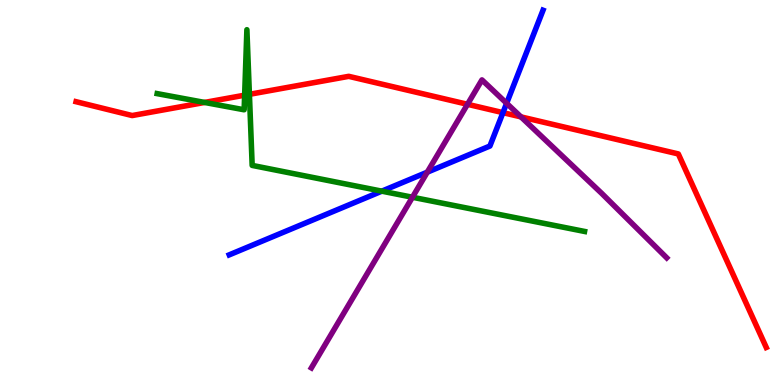[{'lines': ['blue', 'red'], 'intersections': [{'x': 6.49, 'y': 7.07}]}, {'lines': ['green', 'red'], 'intersections': [{'x': 2.64, 'y': 7.34}, {'x': 3.16, 'y': 7.53}, {'x': 3.22, 'y': 7.55}]}, {'lines': ['purple', 'red'], 'intersections': [{'x': 6.03, 'y': 7.29}, {'x': 6.72, 'y': 6.96}]}, {'lines': ['blue', 'green'], 'intersections': [{'x': 4.93, 'y': 5.03}]}, {'lines': ['blue', 'purple'], 'intersections': [{'x': 5.51, 'y': 5.53}, {'x': 6.54, 'y': 7.32}]}, {'lines': ['green', 'purple'], 'intersections': [{'x': 5.32, 'y': 4.88}]}]